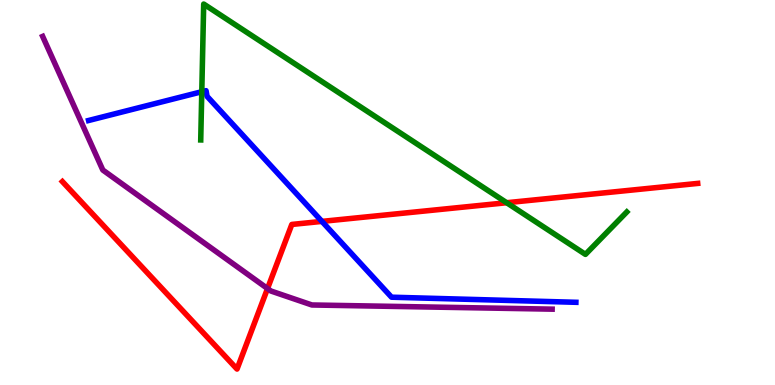[{'lines': ['blue', 'red'], 'intersections': [{'x': 4.15, 'y': 4.25}]}, {'lines': ['green', 'red'], 'intersections': [{'x': 6.54, 'y': 4.73}]}, {'lines': ['purple', 'red'], 'intersections': [{'x': 3.45, 'y': 2.51}]}, {'lines': ['blue', 'green'], 'intersections': [{'x': 2.6, 'y': 7.62}]}, {'lines': ['blue', 'purple'], 'intersections': []}, {'lines': ['green', 'purple'], 'intersections': []}]